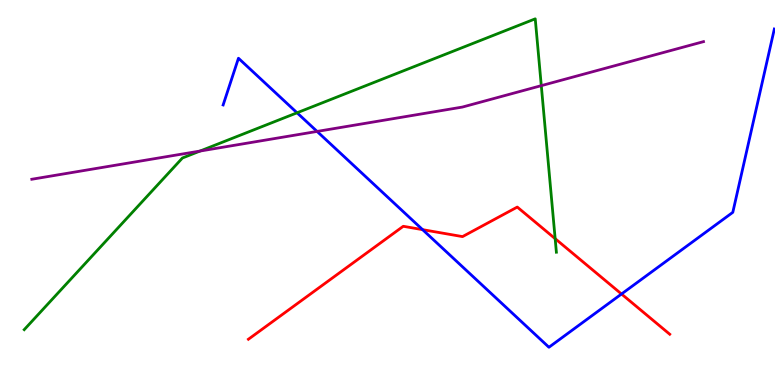[{'lines': ['blue', 'red'], 'intersections': [{'x': 5.45, 'y': 4.04}, {'x': 8.02, 'y': 2.36}]}, {'lines': ['green', 'red'], 'intersections': [{'x': 7.16, 'y': 3.8}]}, {'lines': ['purple', 'red'], 'intersections': []}, {'lines': ['blue', 'green'], 'intersections': [{'x': 3.83, 'y': 7.07}]}, {'lines': ['blue', 'purple'], 'intersections': [{'x': 4.09, 'y': 6.59}]}, {'lines': ['green', 'purple'], 'intersections': [{'x': 2.58, 'y': 6.08}, {'x': 6.98, 'y': 7.78}]}]